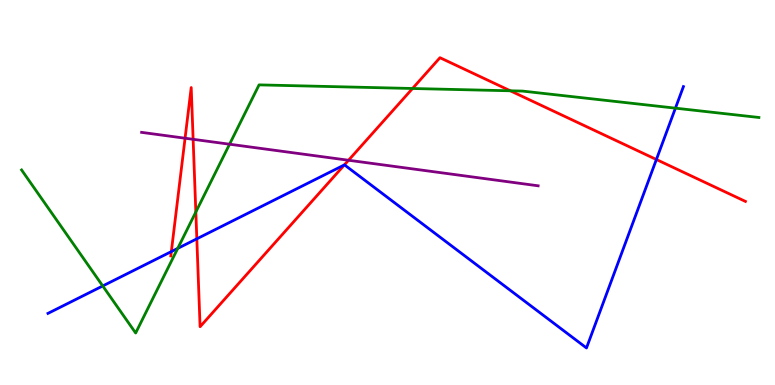[{'lines': ['blue', 'red'], 'intersections': [{'x': 2.21, 'y': 3.47}, {'x': 2.54, 'y': 3.8}, {'x': 4.44, 'y': 5.72}, {'x': 8.47, 'y': 5.86}]}, {'lines': ['green', 'red'], 'intersections': [{'x': 2.53, 'y': 4.49}, {'x': 5.32, 'y': 7.7}, {'x': 6.58, 'y': 7.64}]}, {'lines': ['purple', 'red'], 'intersections': [{'x': 2.39, 'y': 6.41}, {'x': 2.49, 'y': 6.38}, {'x': 4.5, 'y': 5.84}]}, {'lines': ['blue', 'green'], 'intersections': [{'x': 1.33, 'y': 2.57}, {'x': 2.29, 'y': 3.55}, {'x': 8.72, 'y': 7.19}]}, {'lines': ['blue', 'purple'], 'intersections': []}, {'lines': ['green', 'purple'], 'intersections': [{'x': 2.96, 'y': 6.25}]}]